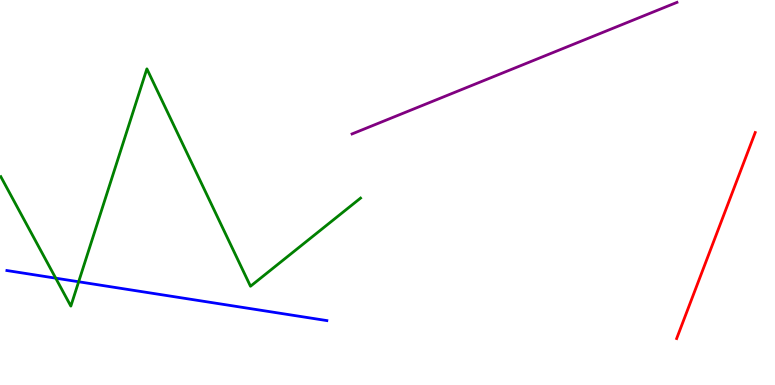[{'lines': ['blue', 'red'], 'intersections': []}, {'lines': ['green', 'red'], 'intersections': []}, {'lines': ['purple', 'red'], 'intersections': []}, {'lines': ['blue', 'green'], 'intersections': [{'x': 0.719, 'y': 2.77}, {'x': 1.01, 'y': 2.68}]}, {'lines': ['blue', 'purple'], 'intersections': []}, {'lines': ['green', 'purple'], 'intersections': []}]